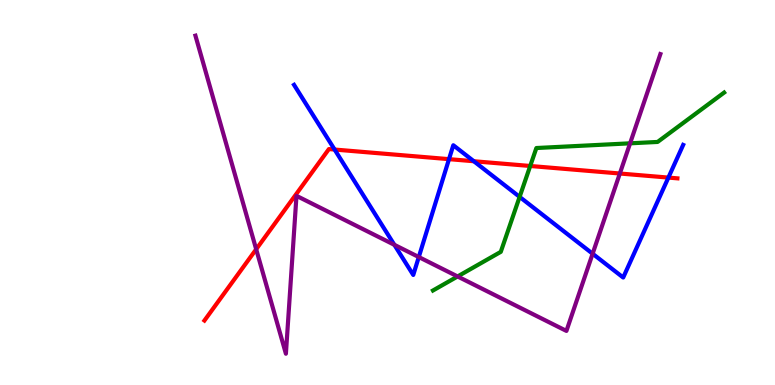[{'lines': ['blue', 'red'], 'intersections': [{'x': 4.32, 'y': 6.12}, {'x': 5.79, 'y': 5.87}, {'x': 6.11, 'y': 5.81}, {'x': 8.62, 'y': 5.39}]}, {'lines': ['green', 'red'], 'intersections': [{'x': 6.84, 'y': 5.69}]}, {'lines': ['purple', 'red'], 'intersections': [{'x': 3.31, 'y': 3.53}, {'x': 8.0, 'y': 5.49}]}, {'lines': ['blue', 'green'], 'intersections': [{'x': 6.7, 'y': 4.89}]}, {'lines': ['blue', 'purple'], 'intersections': [{'x': 5.09, 'y': 3.64}, {'x': 5.4, 'y': 3.32}, {'x': 7.65, 'y': 3.41}]}, {'lines': ['green', 'purple'], 'intersections': [{'x': 5.9, 'y': 2.82}, {'x': 8.13, 'y': 6.28}]}]